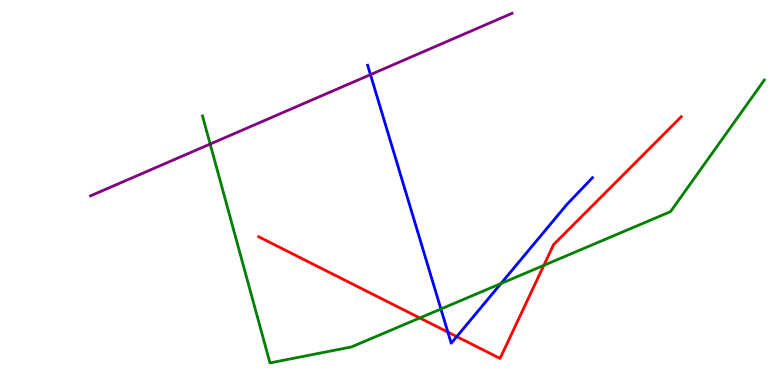[{'lines': ['blue', 'red'], 'intersections': [{'x': 5.78, 'y': 1.37}, {'x': 5.89, 'y': 1.26}]}, {'lines': ['green', 'red'], 'intersections': [{'x': 5.42, 'y': 1.74}, {'x': 7.02, 'y': 3.11}]}, {'lines': ['purple', 'red'], 'intersections': []}, {'lines': ['blue', 'green'], 'intersections': [{'x': 5.69, 'y': 1.97}, {'x': 6.46, 'y': 2.64}]}, {'lines': ['blue', 'purple'], 'intersections': [{'x': 4.78, 'y': 8.06}]}, {'lines': ['green', 'purple'], 'intersections': [{'x': 2.71, 'y': 6.26}]}]